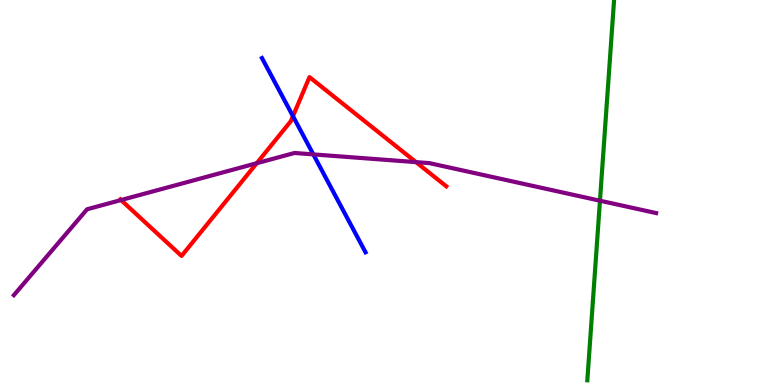[{'lines': ['blue', 'red'], 'intersections': [{'x': 3.78, 'y': 6.98}]}, {'lines': ['green', 'red'], 'intersections': []}, {'lines': ['purple', 'red'], 'intersections': [{'x': 1.56, 'y': 4.8}, {'x': 3.31, 'y': 5.76}, {'x': 5.37, 'y': 5.79}]}, {'lines': ['blue', 'green'], 'intersections': []}, {'lines': ['blue', 'purple'], 'intersections': [{'x': 4.04, 'y': 5.99}]}, {'lines': ['green', 'purple'], 'intersections': [{'x': 7.74, 'y': 4.79}]}]